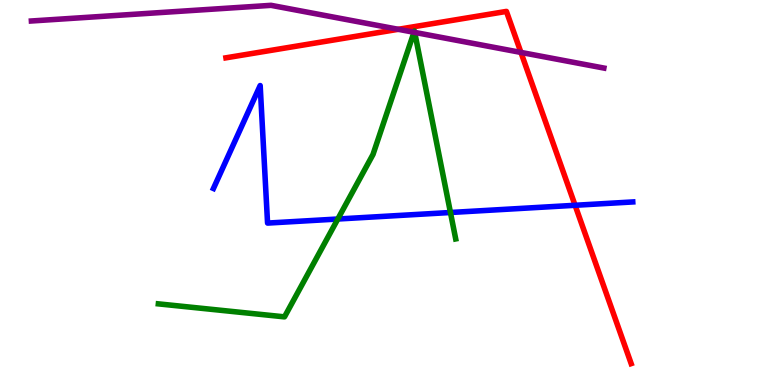[{'lines': ['blue', 'red'], 'intersections': [{'x': 7.42, 'y': 4.67}]}, {'lines': ['green', 'red'], 'intersections': []}, {'lines': ['purple', 'red'], 'intersections': [{'x': 5.14, 'y': 9.24}, {'x': 6.72, 'y': 8.64}]}, {'lines': ['blue', 'green'], 'intersections': [{'x': 4.36, 'y': 4.31}, {'x': 5.81, 'y': 4.48}]}, {'lines': ['blue', 'purple'], 'intersections': []}, {'lines': ['green', 'purple'], 'intersections': [{'x': 5.34, 'y': 9.16}, {'x': 5.35, 'y': 9.16}]}]